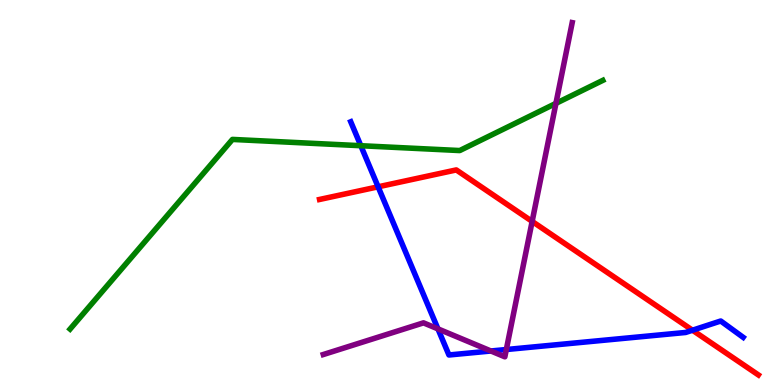[{'lines': ['blue', 'red'], 'intersections': [{'x': 4.88, 'y': 5.15}, {'x': 8.94, 'y': 1.42}]}, {'lines': ['green', 'red'], 'intersections': []}, {'lines': ['purple', 'red'], 'intersections': [{'x': 6.87, 'y': 4.25}]}, {'lines': ['blue', 'green'], 'intersections': [{'x': 4.66, 'y': 6.22}]}, {'lines': ['blue', 'purple'], 'intersections': [{'x': 5.65, 'y': 1.46}, {'x': 6.33, 'y': 0.883}, {'x': 6.53, 'y': 0.921}]}, {'lines': ['green', 'purple'], 'intersections': [{'x': 7.17, 'y': 7.32}]}]